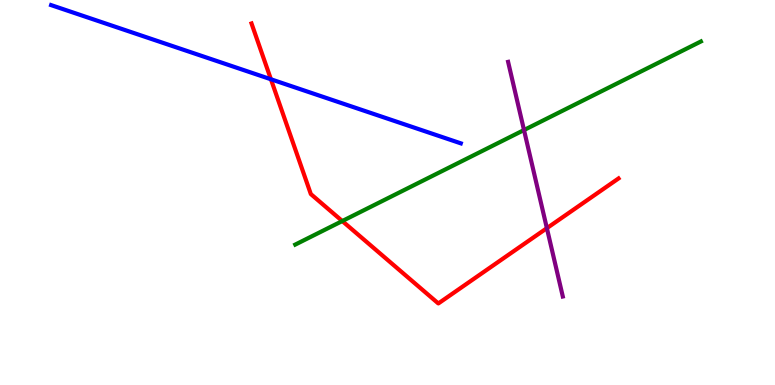[{'lines': ['blue', 'red'], 'intersections': [{'x': 3.5, 'y': 7.94}]}, {'lines': ['green', 'red'], 'intersections': [{'x': 4.42, 'y': 4.26}]}, {'lines': ['purple', 'red'], 'intersections': [{'x': 7.06, 'y': 4.07}]}, {'lines': ['blue', 'green'], 'intersections': []}, {'lines': ['blue', 'purple'], 'intersections': []}, {'lines': ['green', 'purple'], 'intersections': [{'x': 6.76, 'y': 6.62}]}]